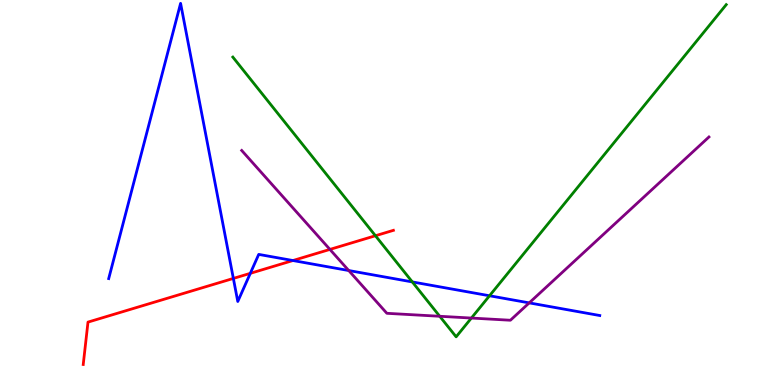[{'lines': ['blue', 'red'], 'intersections': [{'x': 3.01, 'y': 2.77}, {'x': 3.23, 'y': 2.9}, {'x': 3.78, 'y': 3.23}]}, {'lines': ['green', 'red'], 'intersections': [{'x': 4.84, 'y': 3.88}]}, {'lines': ['purple', 'red'], 'intersections': [{'x': 4.26, 'y': 3.52}]}, {'lines': ['blue', 'green'], 'intersections': [{'x': 5.32, 'y': 2.68}, {'x': 6.32, 'y': 2.32}]}, {'lines': ['blue', 'purple'], 'intersections': [{'x': 4.5, 'y': 2.97}, {'x': 6.83, 'y': 2.13}]}, {'lines': ['green', 'purple'], 'intersections': [{'x': 5.67, 'y': 1.79}, {'x': 6.08, 'y': 1.74}]}]